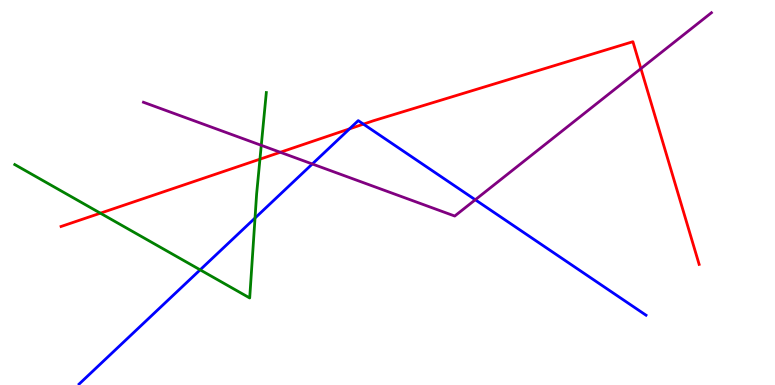[{'lines': ['blue', 'red'], 'intersections': [{'x': 4.51, 'y': 6.65}, {'x': 4.69, 'y': 6.78}]}, {'lines': ['green', 'red'], 'intersections': [{'x': 1.3, 'y': 4.46}, {'x': 3.35, 'y': 5.87}]}, {'lines': ['purple', 'red'], 'intersections': [{'x': 3.62, 'y': 6.04}, {'x': 8.27, 'y': 8.22}]}, {'lines': ['blue', 'green'], 'intersections': [{'x': 2.58, 'y': 2.99}, {'x': 3.29, 'y': 4.34}]}, {'lines': ['blue', 'purple'], 'intersections': [{'x': 4.03, 'y': 5.74}, {'x': 6.13, 'y': 4.81}]}, {'lines': ['green', 'purple'], 'intersections': [{'x': 3.37, 'y': 6.23}]}]